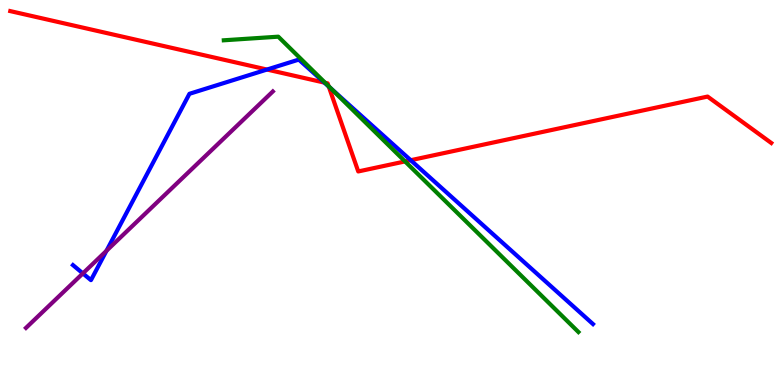[{'lines': ['blue', 'red'], 'intersections': [{'x': 3.45, 'y': 8.19}, {'x': 4.19, 'y': 7.85}, {'x': 4.24, 'y': 7.75}, {'x': 5.3, 'y': 5.84}]}, {'lines': ['green', 'red'], 'intersections': [{'x': 4.2, 'y': 7.85}, {'x': 4.24, 'y': 7.76}, {'x': 5.23, 'y': 5.81}]}, {'lines': ['purple', 'red'], 'intersections': []}, {'lines': ['blue', 'green'], 'intersections': [{'x': 4.27, 'y': 7.7}]}, {'lines': ['blue', 'purple'], 'intersections': [{'x': 1.07, 'y': 2.9}, {'x': 1.37, 'y': 3.49}]}, {'lines': ['green', 'purple'], 'intersections': []}]